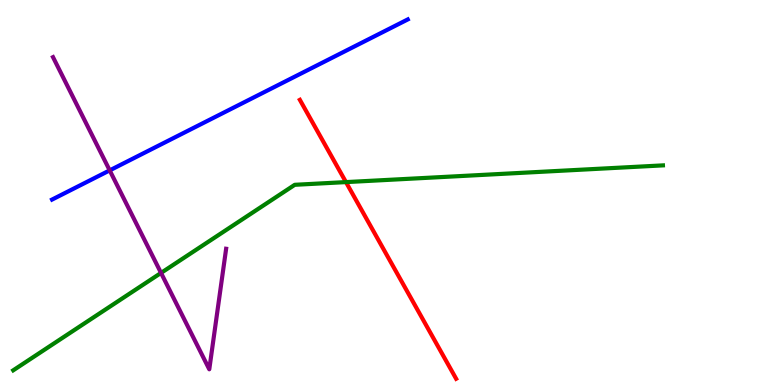[{'lines': ['blue', 'red'], 'intersections': []}, {'lines': ['green', 'red'], 'intersections': [{'x': 4.46, 'y': 5.27}]}, {'lines': ['purple', 'red'], 'intersections': []}, {'lines': ['blue', 'green'], 'intersections': []}, {'lines': ['blue', 'purple'], 'intersections': [{'x': 1.42, 'y': 5.57}]}, {'lines': ['green', 'purple'], 'intersections': [{'x': 2.08, 'y': 2.91}]}]